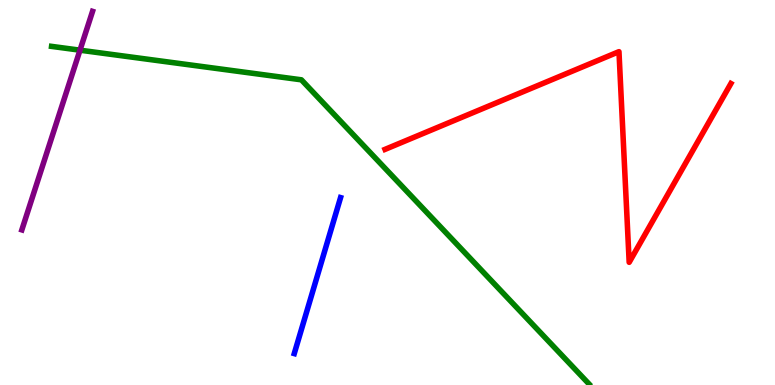[{'lines': ['blue', 'red'], 'intersections': []}, {'lines': ['green', 'red'], 'intersections': []}, {'lines': ['purple', 'red'], 'intersections': []}, {'lines': ['blue', 'green'], 'intersections': []}, {'lines': ['blue', 'purple'], 'intersections': []}, {'lines': ['green', 'purple'], 'intersections': [{'x': 1.03, 'y': 8.7}]}]